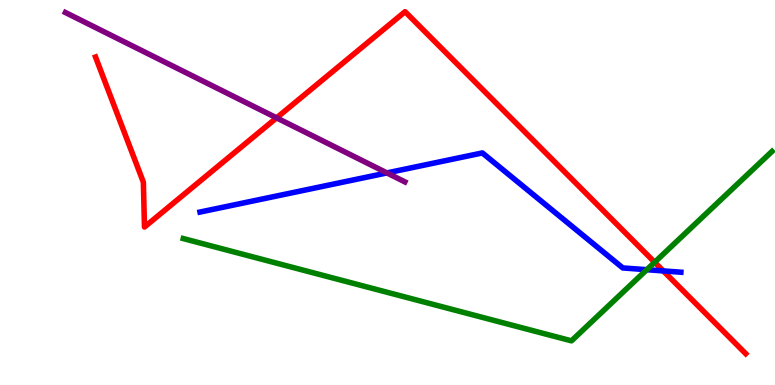[{'lines': ['blue', 'red'], 'intersections': [{'x': 8.56, 'y': 2.96}]}, {'lines': ['green', 'red'], 'intersections': [{'x': 8.45, 'y': 3.19}]}, {'lines': ['purple', 'red'], 'intersections': [{'x': 3.57, 'y': 6.94}]}, {'lines': ['blue', 'green'], 'intersections': [{'x': 8.35, 'y': 2.99}]}, {'lines': ['blue', 'purple'], 'intersections': [{'x': 4.99, 'y': 5.51}]}, {'lines': ['green', 'purple'], 'intersections': []}]